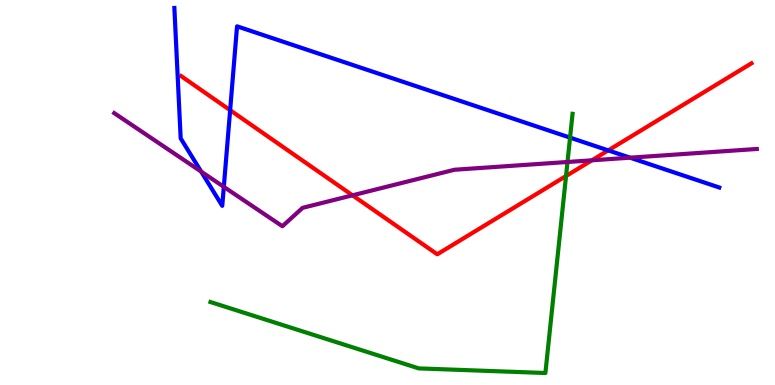[{'lines': ['blue', 'red'], 'intersections': [{'x': 2.97, 'y': 7.14}, {'x': 7.85, 'y': 6.09}]}, {'lines': ['green', 'red'], 'intersections': [{'x': 7.3, 'y': 5.43}]}, {'lines': ['purple', 'red'], 'intersections': [{'x': 4.55, 'y': 4.93}, {'x': 7.64, 'y': 5.84}]}, {'lines': ['blue', 'green'], 'intersections': [{'x': 7.36, 'y': 6.43}]}, {'lines': ['blue', 'purple'], 'intersections': [{'x': 2.6, 'y': 5.54}, {'x': 2.89, 'y': 5.15}, {'x': 8.13, 'y': 5.9}]}, {'lines': ['green', 'purple'], 'intersections': [{'x': 7.32, 'y': 5.79}]}]